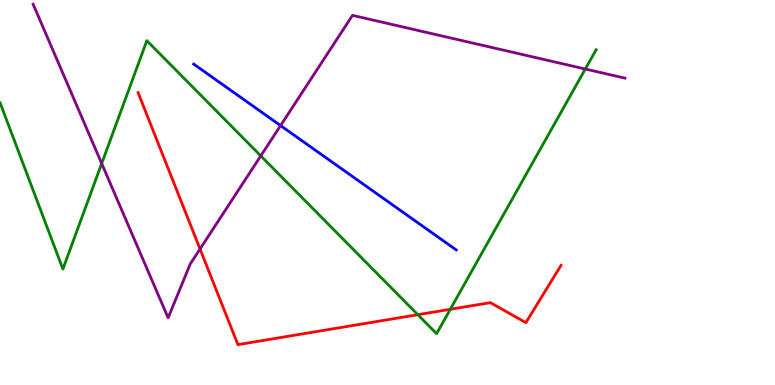[{'lines': ['blue', 'red'], 'intersections': []}, {'lines': ['green', 'red'], 'intersections': [{'x': 5.39, 'y': 1.83}, {'x': 5.81, 'y': 1.97}]}, {'lines': ['purple', 'red'], 'intersections': [{'x': 2.58, 'y': 3.53}]}, {'lines': ['blue', 'green'], 'intersections': []}, {'lines': ['blue', 'purple'], 'intersections': [{'x': 3.62, 'y': 6.74}]}, {'lines': ['green', 'purple'], 'intersections': [{'x': 1.31, 'y': 5.75}, {'x': 3.36, 'y': 5.95}, {'x': 7.55, 'y': 8.21}]}]